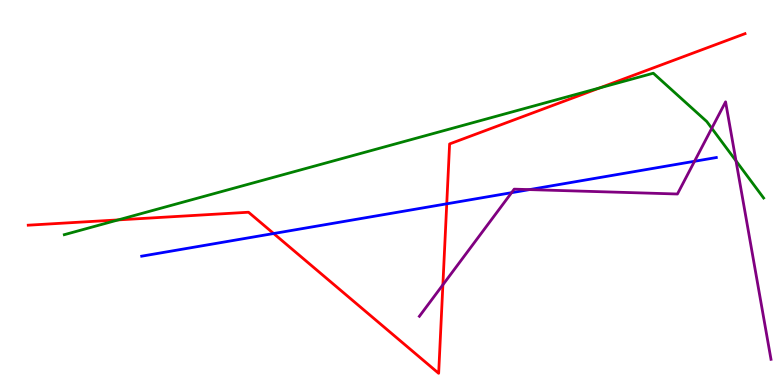[{'lines': ['blue', 'red'], 'intersections': [{'x': 3.53, 'y': 3.93}, {'x': 5.76, 'y': 4.71}]}, {'lines': ['green', 'red'], 'intersections': [{'x': 1.53, 'y': 4.29}, {'x': 7.74, 'y': 7.72}]}, {'lines': ['purple', 'red'], 'intersections': [{'x': 5.71, 'y': 2.6}]}, {'lines': ['blue', 'green'], 'intersections': []}, {'lines': ['blue', 'purple'], 'intersections': [{'x': 6.6, 'y': 5.0}, {'x': 6.83, 'y': 5.08}, {'x': 8.96, 'y': 5.81}]}, {'lines': ['green', 'purple'], 'intersections': [{'x': 9.18, 'y': 6.67}, {'x': 9.5, 'y': 5.82}]}]